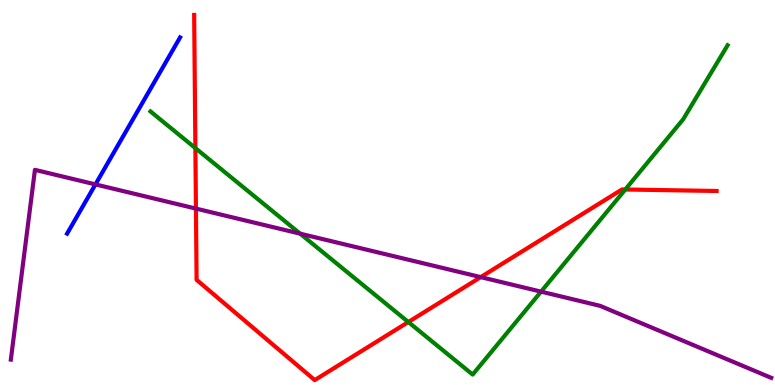[{'lines': ['blue', 'red'], 'intersections': []}, {'lines': ['green', 'red'], 'intersections': [{'x': 2.52, 'y': 6.15}, {'x': 5.27, 'y': 1.64}, {'x': 8.07, 'y': 5.08}]}, {'lines': ['purple', 'red'], 'intersections': [{'x': 2.53, 'y': 4.58}, {'x': 6.2, 'y': 2.8}]}, {'lines': ['blue', 'green'], 'intersections': []}, {'lines': ['blue', 'purple'], 'intersections': [{'x': 1.23, 'y': 5.21}]}, {'lines': ['green', 'purple'], 'intersections': [{'x': 3.87, 'y': 3.93}, {'x': 6.98, 'y': 2.43}]}]